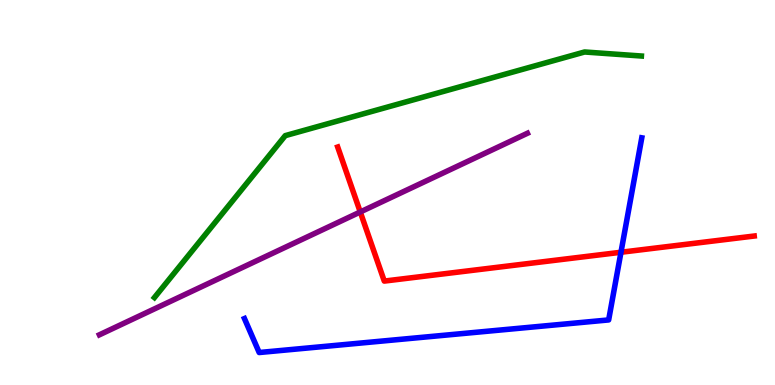[{'lines': ['blue', 'red'], 'intersections': [{'x': 8.01, 'y': 3.45}]}, {'lines': ['green', 'red'], 'intersections': []}, {'lines': ['purple', 'red'], 'intersections': [{'x': 4.65, 'y': 4.49}]}, {'lines': ['blue', 'green'], 'intersections': []}, {'lines': ['blue', 'purple'], 'intersections': []}, {'lines': ['green', 'purple'], 'intersections': []}]